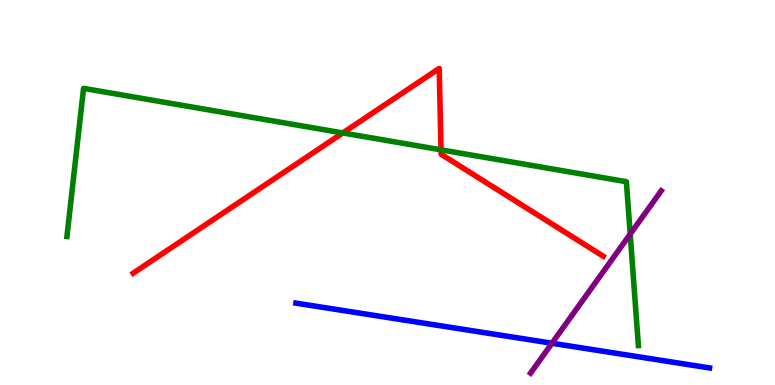[{'lines': ['blue', 'red'], 'intersections': []}, {'lines': ['green', 'red'], 'intersections': [{'x': 4.42, 'y': 6.55}, {'x': 5.69, 'y': 6.11}]}, {'lines': ['purple', 'red'], 'intersections': []}, {'lines': ['blue', 'green'], 'intersections': []}, {'lines': ['blue', 'purple'], 'intersections': [{'x': 7.12, 'y': 1.08}]}, {'lines': ['green', 'purple'], 'intersections': [{'x': 8.13, 'y': 3.92}]}]